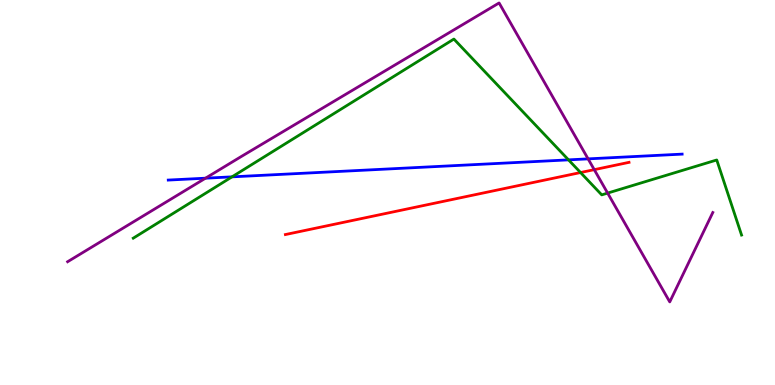[{'lines': ['blue', 'red'], 'intersections': []}, {'lines': ['green', 'red'], 'intersections': [{'x': 7.49, 'y': 5.52}]}, {'lines': ['purple', 'red'], 'intersections': [{'x': 7.67, 'y': 5.59}]}, {'lines': ['blue', 'green'], 'intersections': [{'x': 2.99, 'y': 5.41}, {'x': 7.34, 'y': 5.85}]}, {'lines': ['blue', 'purple'], 'intersections': [{'x': 2.65, 'y': 5.37}, {'x': 7.59, 'y': 5.87}]}, {'lines': ['green', 'purple'], 'intersections': [{'x': 7.84, 'y': 4.98}]}]